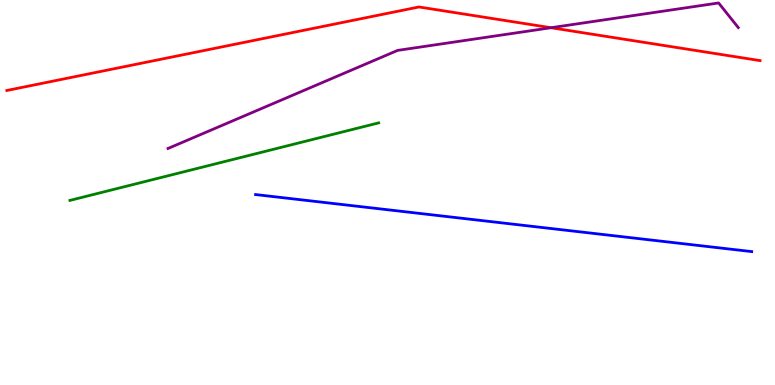[{'lines': ['blue', 'red'], 'intersections': []}, {'lines': ['green', 'red'], 'intersections': []}, {'lines': ['purple', 'red'], 'intersections': [{'x': 7.11, 'y': 9.28}]}, {'lines': ['blue', 'green'], 'intersections': []}, {'lines': ['blue', 'purple'], 'intersections': []}, {'lines': ['green', 'purple'], 'intersections': []}]